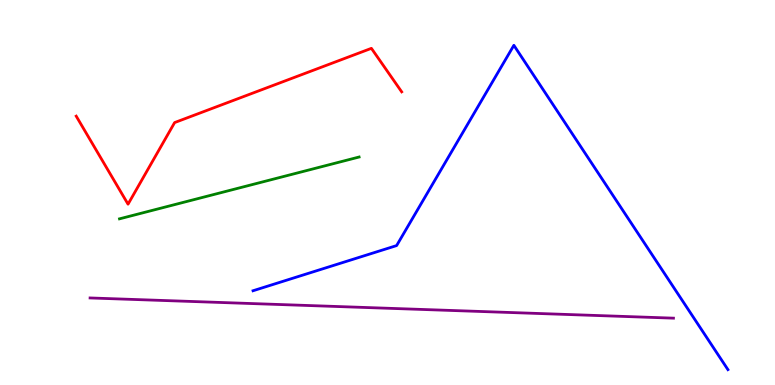[{'lines': ['blue', 'red'], 'intersections': []}, {'lines': ['green', 'red'], 'intersections': []}, {'lines': ['purple', 'red'], 'intersections': []}, {'lines': ['blue', 'green'], 'intersections': []}, {'lines': ['blue', 'purple'], 'intersections': []}, {'lines': ['green', 'purple'], 'intersections': []}]